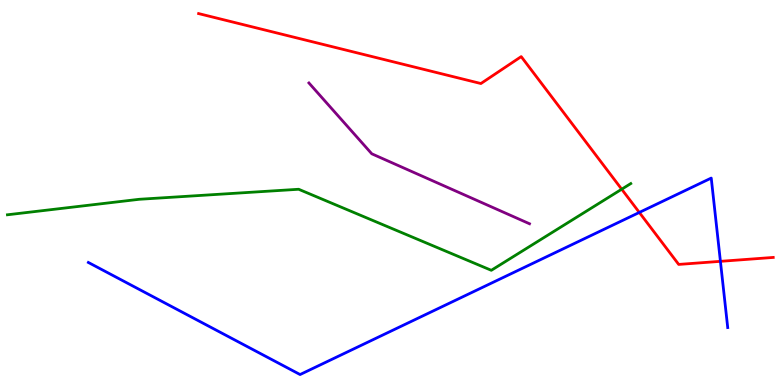[{'lines': ['blue', 'red'], 'intersections': [{'x': 8.25, 'y': 4.48}, {'x': 9.3, 'y': 3.21}]}, {'lines': ['green', 'red'], 'intersections': [{'x': 8.02, 'y': 5.09}]}, {'lines': ['purple', 'red'], 'intersections': []}, {'lines': ['blue', 'green'], 'intersections': []}, {'lines': ['blue', 'purple'], 'intersections': []}, {'lines': ['green', 'purple'], 'intersections': []}]